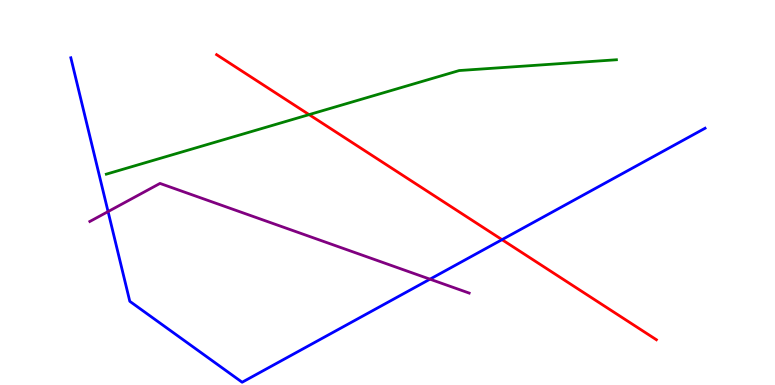[{'lines': ['blue', 'red'], 'intersections': [{'x': 6.48, 'y': 3.78}]}, {'lines': ['green', 'red'], 'intersections': [{'x': 3.99, 'y': 7.02}]}, {'lines': ['purple', 'red'], 'intersections': []}, {'lines': ['blue', 'green'], 'intersections': []}, {'lines': ['blue', 'purple'], 'intersections': [{'x': 1.39, 'y': 4.5}, {'x': 5.55, 'y': 2.75}]}, {'lines': ['green', 'purple'], 'intersections': []}]